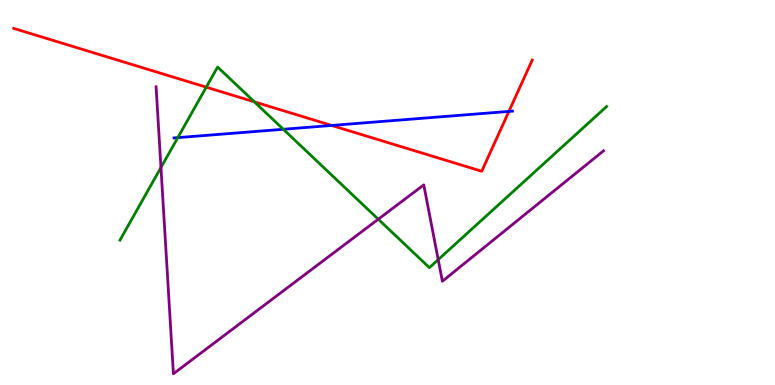[{'lines': ['blue', 'red'], 'intersections': [{'x': 4.28, 'y': 6.74}, {'x': 6.57, 'y': 7.11}]}, {'lines': ['green', 'red'], 'intersections': [{'x': 2.66, 'y': 7.74}, {'x': 3.28, 'y': 7.35}]}, {'lines': ['purple', 'red'], 'intersections': []}, {'lines': ['blue', 'green'], 'intersections': [{'x': 2.29, 'y': 6.43}, {'x': 3.66, 'y': 6.64}]}, {'lines': ['blue', 'purple'], 'intersections': []}, {'lines': ['green', 'purple'], 'intersections': [{'x': 2.08, 'y': 5.65}, {'x': 4.88, 'y': 4.31}, {'x': 5.65, 'y': 3.26}]}]